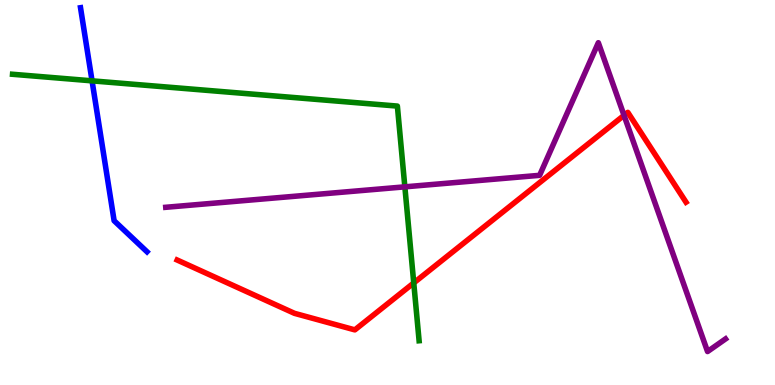[{'lines': ['blue', 'red'], 'intersections': []}, {'lines': ['green', 'red'], 'intersections': [{'x': 5.34, 'y': 2.65}]}, {'lines': ['purple', 'red'], 'intersections': [{'x': 8.05, 'y': 7.0}]}, {'lines': ['blue', 'green'], 'intersections': [{'x': 1.19, 'y': 7.9}]}, {'lines': ['blue', 'purple'], 'intersections': []}, {'lines': ['green', 'purple'], 'intersections': [{'x': 5.22, 'y': 5.15}]}]